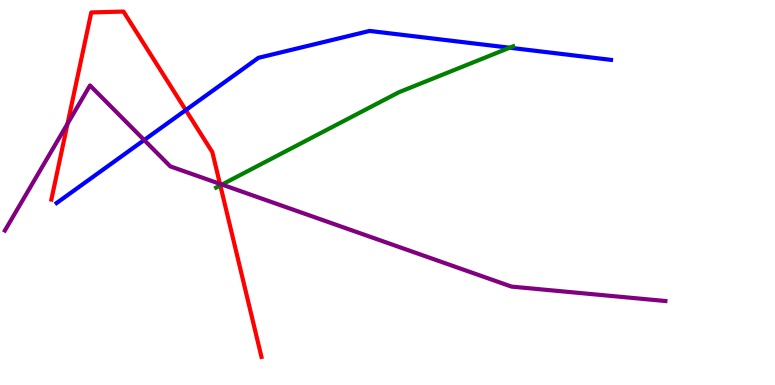[{'lines': ['blue', 'red'], 'intersections': [{'x': 2.4, 'y': 7.14}]}, {'lines': ['green', 'red'], 'intersections': [{'x': 2.84, 'y': 5.18}]}, {'lines': ['purple', 'red'], 'intersections': [{'x': 0.871, 'y': 6.79}, {'x': 2.84, 'y': 5.22}]}, {'lines': ['blue', 'green'], 'intersections': [{'x': 6.58, 'y': 8.76}]}, {'lines': ['blue', 'purple'], 'intersections': [{'x': 1.86, 'y': 6.36}]}, {'lines': ['green', 'purple'], 'intersections': [{'x': 2.86, 'y': 5.21}]}]